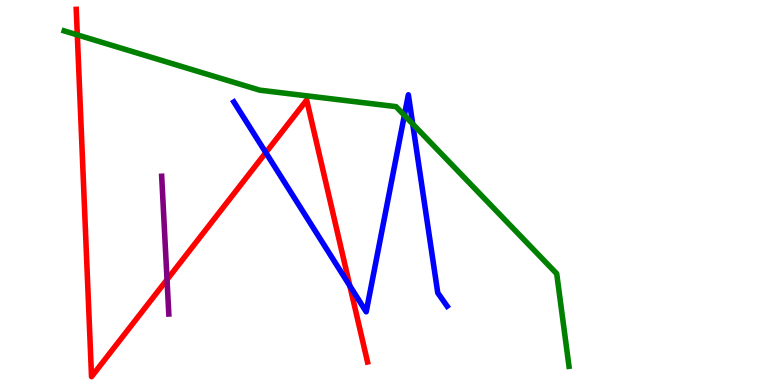[{'lines': ['blue', 'red'], 'intersections': [{'x': 3.43, 'y': 6.04}, {'x': 4.51, 'y': 2.57}]}, {'lines': ['green', 'red'], 'intersections': [{'x': 0.998, 'y': 9.09}]}, {'lines': ['purple', 'red'], 'intersections': [{'x': 2.16, 'y': 2.74}]}, {'lines': ['blue', 'green'], 'intersections': [{'x': 5.22, 'y': 7.0}, {'x': 5.33, 'y': 6.78}]}, {'lines': ['blue', 'purple'], 'intersections': []}, {'lines': ['green', 'purple'], 'intersections': []}]